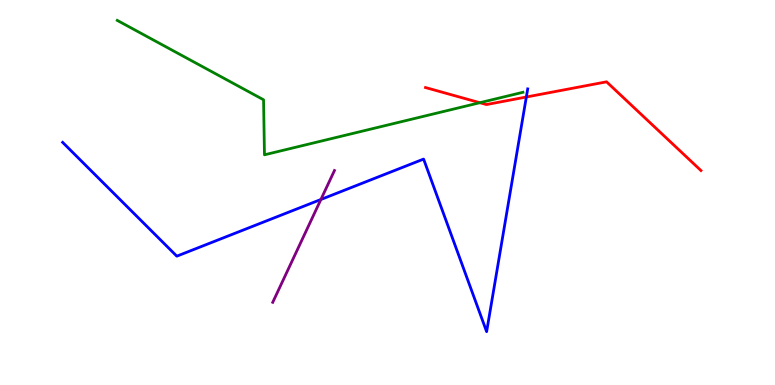[{'lines': ['blue', 'red'], 'intersections': [{'x': 6.79, 'y': 7.48}]}, {'lines': ['green', 'red'], 'intersections': [{'x': 6.19, 'y': 7.33}]}, {'lines': ['purple', 'red'], 'intersections': []}, {'lines': ['blue', 'green'], 'intersections': []}, {'lines': ['blue', 'purple'], 'intersections': [{'x': 4.14, 'y': 4.82}]}, {'lines': ['green', 'purple'], 'intersections': []}]